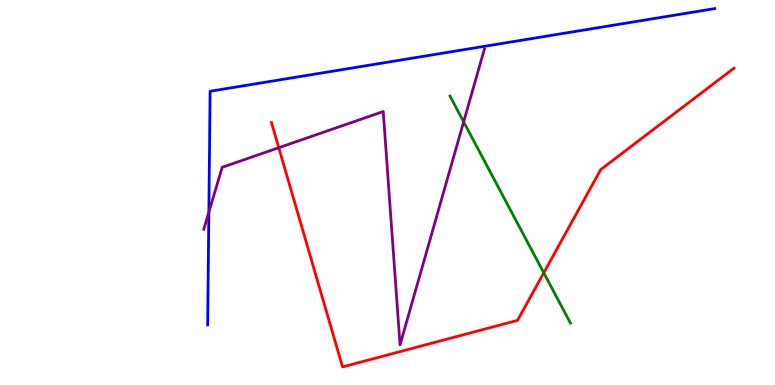[{'lines': ['blue', 'red'], 'intersections': []}, {'lines': ['green', 'red'], 'intersections': [{'x': 7.02, 'y': 2.91}]}, {'lines': ['purple', 'red'], 'intersections': [{'x': 3.6, 'y': 6.16}]}, {'lines': ['blue', 'green'], 'intersections': []}, {'lines': ['blue', 'purple'], 'intersections': [{'x': 2.69, 'y': 4.49}]}, {'lines': ['green', 'purple'], 'intersections': [{'x': 5.98, 'y': 6.84}]}]